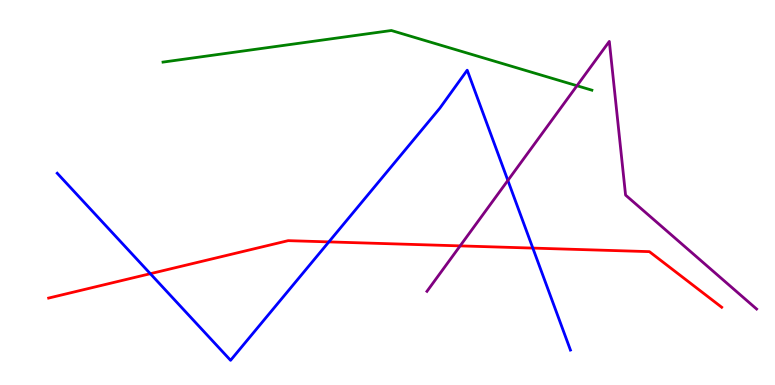[{'lines': ['blue', 'red'], 'intersections': [{'x': 1.94, 'y': 2.89}, {'x': 4.24, 'y': 3.72}, {'x': 6.88, 'y': 3.56}]}, {'lines': ['green', 'red'], 'intersections': []}, {'lines': ['purple', 'red'], 'intersections': [{'x': 5.94, 'y': 3.61}]}, {'lines': ['blue', 'green'], 'intersections': []}, {'lines': ['blue', 'purple'], 'intersections': [{'x': 6.55, 'y': 5.31}]}, {'lines': ['green', 'purple'], 'intersections': [{'x': 7.44, 'y': 7.77}]}]